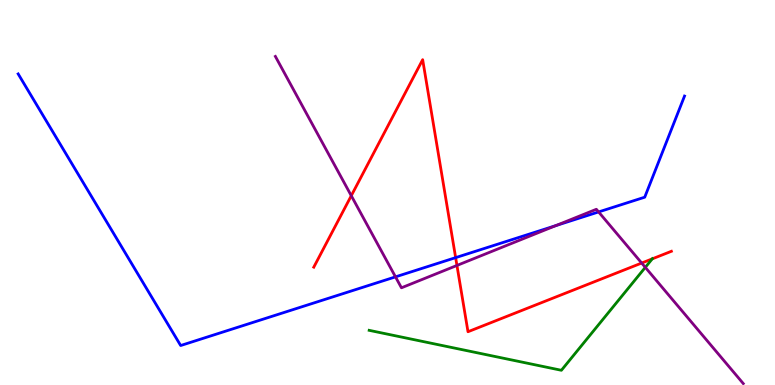[{'lines': ['blue', 'red'], 'intersections': [{'x': 5.88, 'y': 3.31}]}, {'lines': ['green', 'red'], 'intersections': [{'x': 8.42, 'y': 3.28}]}, {'lines': ['purple', 'red'], 'intersections': [{'x': 4.53, 'y': 4.92}, {'x': 5.9, 'y': 3.11}, {'x': 8.28, 'y': 3.17}]}, {'lines': ['blue', 'green'], 'intersections': []}, {'lines': ['blue', 'purple'], 'intersections': [{'x': 5.1, 'y': 2.81}, {'x': 7.17, 'y': 4.14}, {'x': 7.72, 'y': 4.5}]}, {'lines': ['green', 'purple'], 'intersections': [{'x': 8.33, 'y': 3.06}]}]